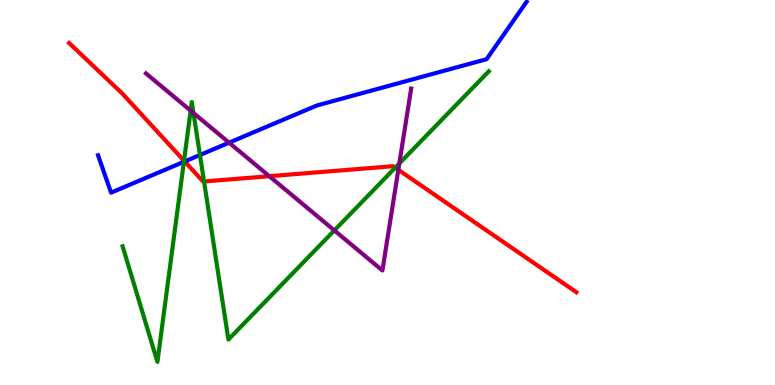[{'lines': ['blue', 'red'], 'intersections': [{'x': 2.38, 'y': 5.81}]}, {'lines': ['green', 'red'], 'intersections': [{'x': 2.37, 'y': 5.83}, {'x': 2.63, 'y': 5.29}, {'x': 5.1, 'y': 5.64}]}, {'lines': ['purple', 'red'], 'intersections': [{'x': 3.47, 'y': 5.42}, {'x': 5.14, 'y': 5.59}]}, {'lines': ['blue', 'green'], 'intersections': [{'x': 2.37, 'y': 5.8}, {'x': 2.58, 'y': 5.97}]}, {'lines': ['blue', 'purple'], 'intersections': [{'x': 2.96, 'y': 6.29}]}, {'lines': ['green', 'purple'], 'intersections': [{'x': 2.46, 'y': 7.13}, {'x': 2.5, 'y': 7.06}, {'x': 4.31, 'y': 4.02}, {'x': 5.15, 'y': 5.75}]}]